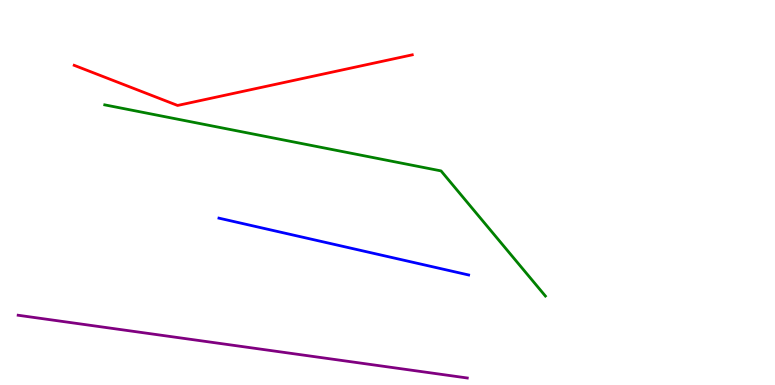[{'lines': ['blue', 'red'], 'intersections': []}, {'lines': ['green', 'red'], 'intersections': []}, {'lines': ['purple', 'red'], 'intersections': []}, {'lines': ['blue', 'green'], 'intersections': []}, {'lines': ['blue', 'purple'], 'intersections': []}, {'lines': ['green', 'purple'], 'intersections': []}]